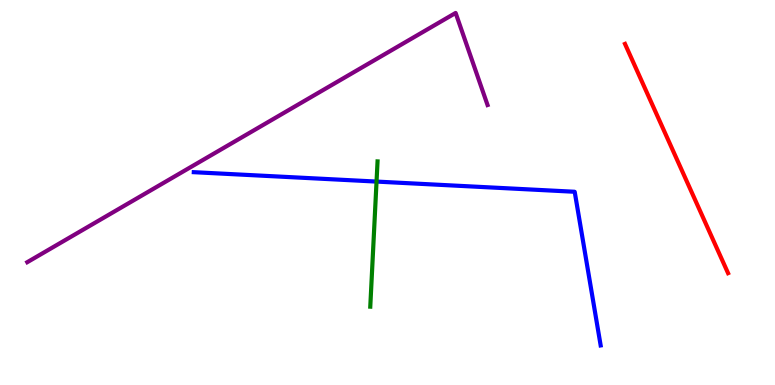[{'lines': ['blue', 'red'], 'intersections': []}, {'lines': ['green', 'red'], 'intersections': []}, {'lines': ['purple', 'red'], 'intersections': []}, {'lines': ['blue', 'green'], 'intersections': [{'x': 4.86, 'y': 5.28}]}, {'lines': ['blue', 'purple'], 'intersections': []}, {'lines': ['green', 'purple'], 'intersections': []}]